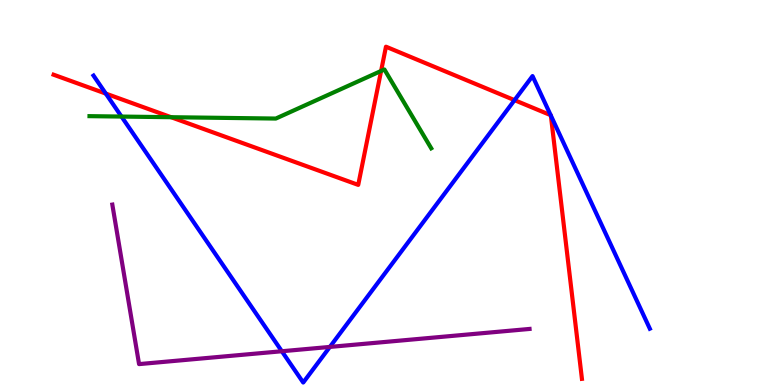[{'lines': ['blue', 'red'], 'intersections': [{'x': 1.37, 'y': 7.57}, {'x': 6.64, 'y': 7.4}, {'x': 7.11, 'y': 7.01}, {'x': 7.11, 'y': 7.0}]}, {'lines': ['green', 'red'], 'intersections': [{'x': 2.21, 'y': 6.96}, {'x': 4.92, 'y': 8.16}]}, {'lines': ['purple', 'red'], 'intersections': []}, {'lines': ['blue', 'green'], 'intersections': [{'x': 1.57, 'y': 6.97}]}, {'lines': ['blue', 'purple'], 'intersections': [{'x': 3.64, 'y': 0.877}, {'x': 4.26, 'y': 0.989}]}, {'lines': ['green', 'purple'], 'intersections': []}]